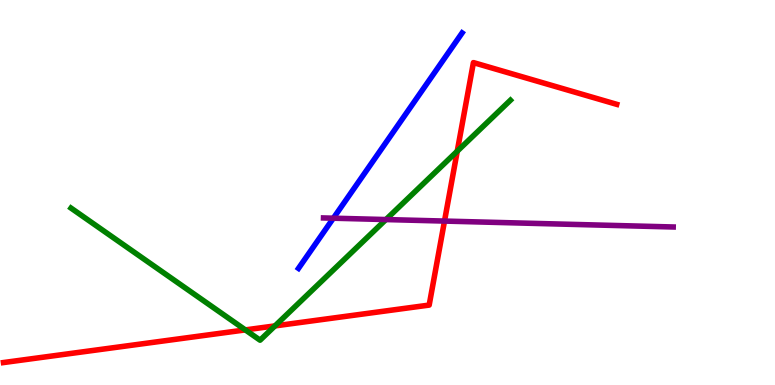[{'lines': ['blue', 'red'], 'intersections': []}, {'lines': ['green', 'red'], 'intersections': [{'x': 3.17, 'y': 1.43}, {'x': 3.55, 'y': 1.54}, {'x': 5.9, 'y': 6.07}]}, {'lines': ['purple', 'red'], 'intersections': [{'x': 5.74, 'y': 4.26}]}, {'lines': ['blue', 'green'], 'intersections': []}, {'lines': ['blue', 'purple'], 'intersections': [{'x': 4.3, 'y': 4.33}]}, {'lines': ['green', 'purple'], 'intersections': [{'x': 4.98, 'y': 4.3}]}]